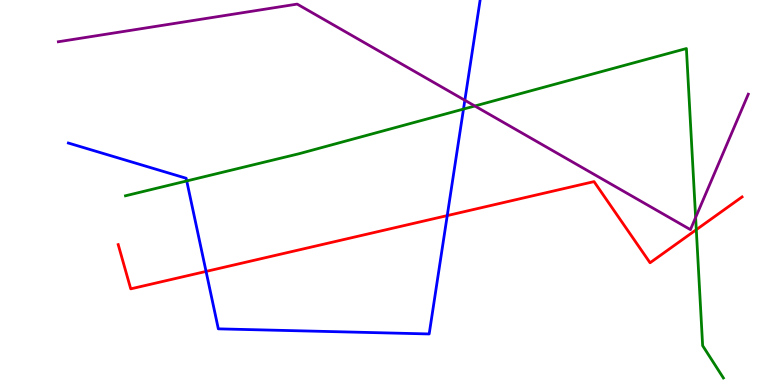[{'lines': ['blue', 'red'], 'intersections': [{'x': 2.66, 'y': 2.95}, {'x': 5.77, 'y': 4.4}]}, {'lines': ['green', 'red'], 'intersections': [{'x': 8.98, 'y': 4.03}]}, {'lines': ['purple', 'red'], 'intersections': []}, {'lines': ['blue', 'green'], 'intersections': [{'x': 2.41, 'y': 5.3}, {'x': 5.98, 'y': 7.17}]}, {'lines': ['blue', 'purple'], 'intersections': [{'x': 6.0, 'y': 7.4}]}, {'lines': ['green', 'purple'], 'intersections': [{'x': 6.13, 'y': 7.25}, {'x': 8.98, 'y': 4.35}]}]